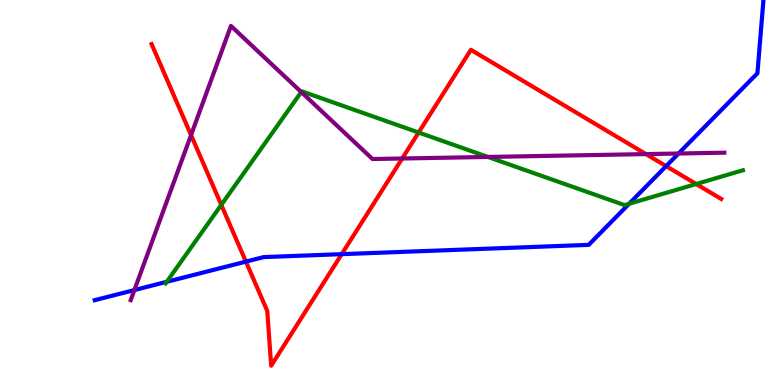[{'lines': ['blue', 'red'], 'intersections': [{'x': 3.17, 'y': 3.2}, {'x': 4.41, 'y': 3.4}, {'x': 8.6, 'y': 5.69}]}, {'lines': ['green', 'red'], 'intersections': [{'x': 2.86, 'y': 4.68}, {'x': 5.4, 'y': 6.56}, {'x': 8.98, 'y': 5.22}]}, {'lines': ['purple', 'red'], 'intersections': [{'x': 2.47, 'y': 6.49}, {'x': 5.19, 'y': 5.88}, {'x': 8.33, 'y': 6.0}]}, {'lines': ['blue', 'green'], 'intersections': [{'x': 2.15, 'y': 2.68}, {'x': 8.12, 'y': 4.71}]}, {'lines': ['blue', 'purple'], 'intersections': [{'x': 1.73, 'y': 2.47}, {'x': 8.76, 'y': 6.01}]}, {'lines': ['green', 'purple'], 'intersections': [{'x': 3.89, 'y': 7.61}, {'x': 6.3, 'y': 5.92}]}]